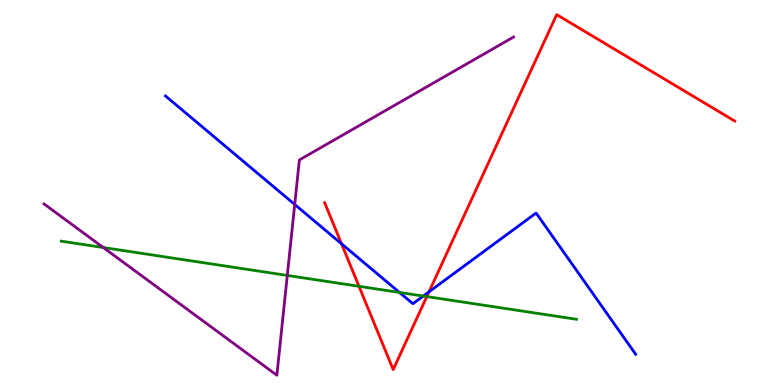[{'lines': ['blue', 'red'], 'intersections': [{'x': 4.41, 'y': 3.67}, {'x': 5.54, 'y': 2.42}]}, {'lines': ['green', 'red'], 'intersections': [{'x': 4.63, 'y': 2.56}, {'x': 5.51, 'y': 2.3}]}, {'lines': ['purple', 'red'], 'intersections': []}, {'lines': ['blue', 'green'], 'intersections': [{'x': 5.15, 'y': 2.4}, {'x': 5.46, 'y': 2.31}]}, {'lines': ['blue', 'purple'], 'intersections': [{'x': 3.8, 'y': 4.69}]}, {'lines': ['green', 'purple'], 'intersections': [{'x': 1.33, 'y': 3.57}, {'x': 3.71, 'y': 2.85}]}]